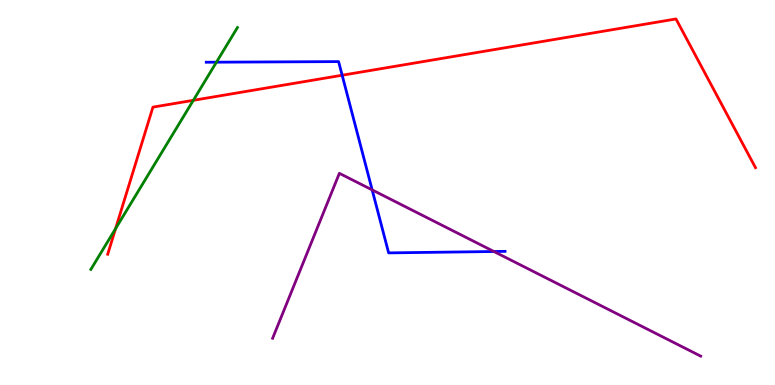[{'lines': ['blue', 'red'], 'intersections': [{'x': 4.41, 'y': 8.05}]}, {'lines': ['green', 'red'], 'intersections': [{'x': 1.49, 'y': 4.06}, {'x': 2.49, 'y': 7.39}]}, {'lines': ['purple', 'red'], 'intersections': []}, {'lines': ['blue', 'green'], 'intersections': [{'x': 2.79, 'y': 8.38}]}, {'lines': ['blue', 'purple'], 'intersections': [{'x': 4.8, 'y': 5.07}, {'x': 6.37, 'y': 3.47}]}, {'lines': ['green', 'purple'], 'intersections': []}]